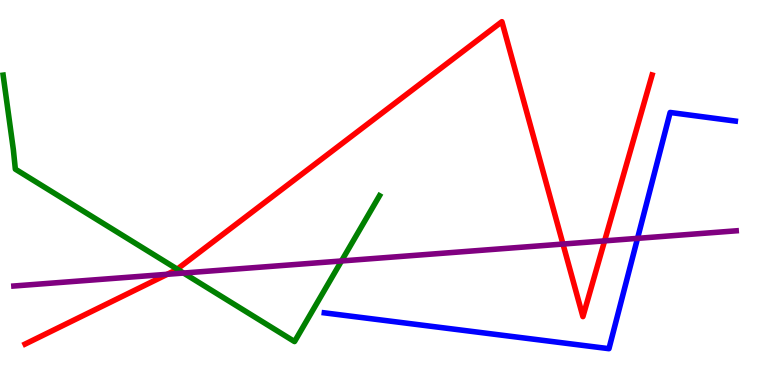[{'lines': ['blue', 'red'], 'intersections': []}, {'lines': ['green', 'red'], 'intersections': [{'x': 2.29, 'y': 3.01}]}, {'lines': ['purple', 'red'], 'intersections': [{'x': 2.16, 'y': 2.88}, {'x': 7.26, 'y': 3.66}, {'x': 7.8, 'y': 3.74}]}, {'lines': ['blue', 'green'], 'intersections': []}, {'lines': ['blue', 'purple'], 'intersections': [{'x': 8.23, 'y': 3.81}]}, {'lines': ['green', 'purple'], 'intersections': [{'x': 2.37, 'y': 2.91}, {'x': 4.41, 'y': 3.22}]}]